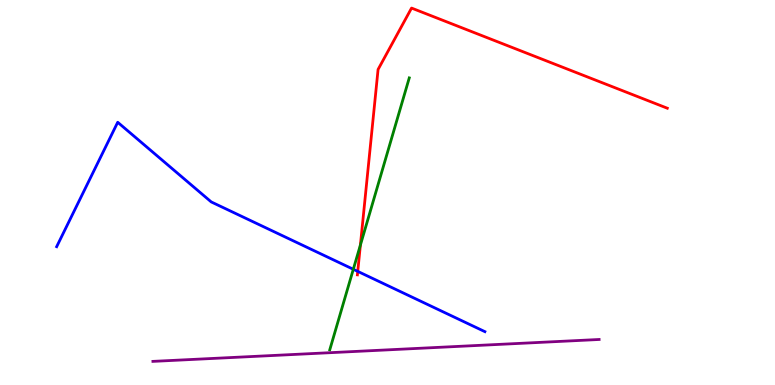[{'lines': ['blue', 'red'], 'intersections': [{'x': 4.62, 'y': 2.95}]}, {'lines': ['green', 'red'], 'intersections': [{'x': 4.65, 'y': 3.64}]}, {'lines': ['purple', 'red'], 'intersections': []}, {'lines': ['blue', 'green'], 'intersections': [{'x': 4.56, 'y': 3.01}]}, {'lines': ['blue', 'purple'], 'intersections': []}, {'lines': ['green', 'purple'], 'intersections': []}]